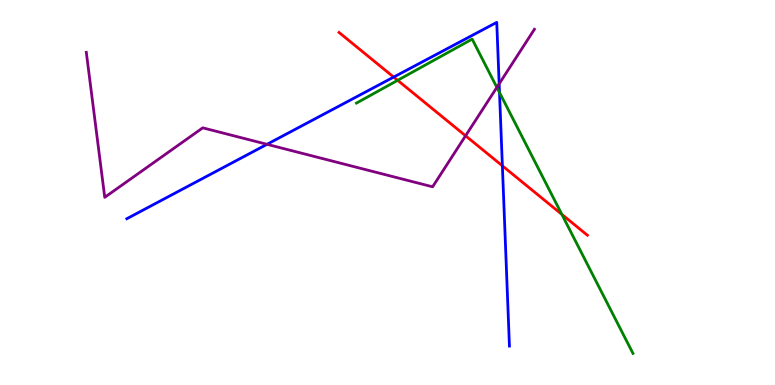[{'lines': ['blue', 'red'], 'intersections': [{'x': 5.08, 'y': 8.0}, {'x': 6.48, 'y': 5.69}]}, {'lines': ['green', 'red'], 'intersections': [{'x': 5.13, 'y': 7.91}, {'x': 7.25, 'y': 4.43}]}, {'lines': ['purple', 'red'], 'intersections': [{'x': 6.01, 'y': 6.47}]}, {'lines': ['blue', 'green'], 'intersections': [{'x': 6.45, 'y': 7.6}]}, {'lines': ['blue', 'purple'], 'intersections': [{'x': 3.45, 'y': 6.25}, {'x': 6.44, 'y': 7.82}]}, {'lines': ['green', 'purple'], 'intersections': [{'x': 6.41, 'y': 7.73}]}]